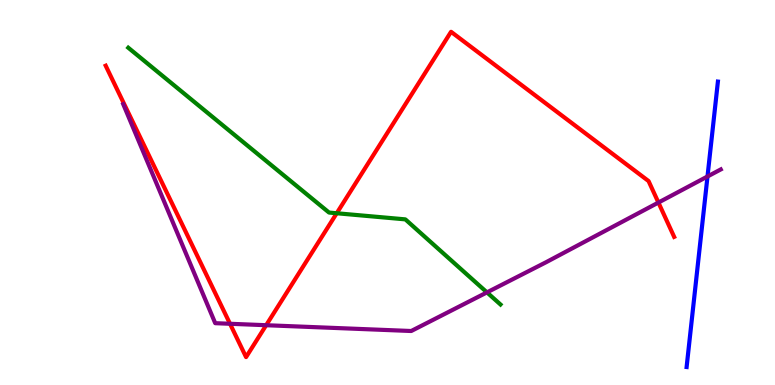[{'lines': ['blue', 'red'], 'intersections': []}, {'lines': ['green', 'red'], 'intersections': [{'x': 4.34, 'y': 4.46}]}, {'lines': ['purple', 'red'], 'intersections': [{'x': 2.97, 'y': 1.59}, {'x': 3.43, 'y': 1.55}, {'x': 8.5, 'y': 4.74}]}, {'lines': ['blue', 'green'], 'intersections': []}, {'lines': ['blue', 'purple'], 'intersections': [{'x': 9.13, 'y': 5.42}]}, {'lines': ['green', 'purple'], 'intersections': [{'x': 6.28, 'y': 2.41}]}]